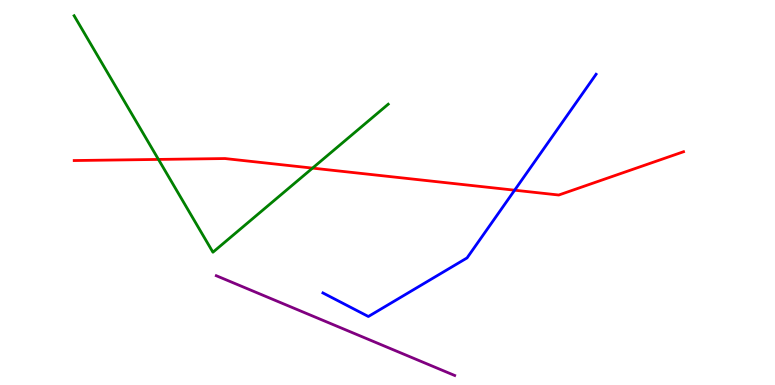[{'lines': ['blue', 'red'], 'intersections': [{'x': 6.64, 'y': 5.06}]}, {'lines': ['green', 'red'], 'intersections': [{'x': 2.04, 'y': 5.86}, {'x': 4.03, 'y': 5.63}]}, {'lines': ['purple', 'red'], 'intersections': []}, {'lines': ['blue', 'green'], 'intersections': []}, {'lines': ['blue', 'purple'], 'intersections': []}, {'lines': ['green', 'purple'], 'intersections': []}]